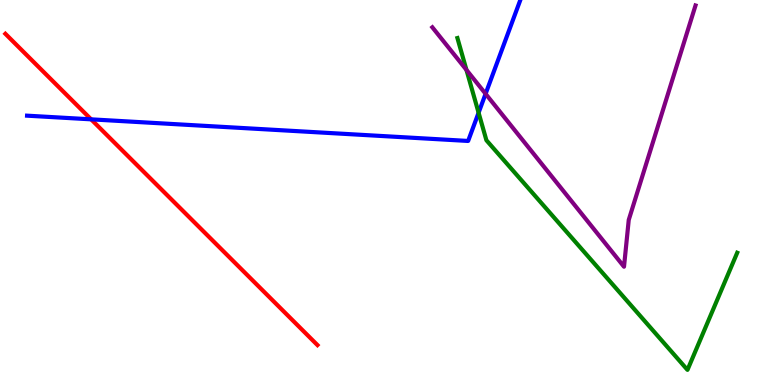[{'lines': ['blue', 'red'], 'intersections': [{'x': 1.18, 'y': 6.9}]}, {'lines': ['green', 'red'], 'intersections': []}, {'lines': ['purple', 'red'], 'intersections': []}, {'lines': ['blue', 'green'], 'intersections': [{'x': 6.18, 'y': 7.07}]}, {'lines': ['blue', 'purple'], 'intersections': [{'x': 6.27, 'y': 7.56}]}, {'lines': ['green', 'purple'], 'intersections': [{'x': 6.02, 'y': 8.18}]}]